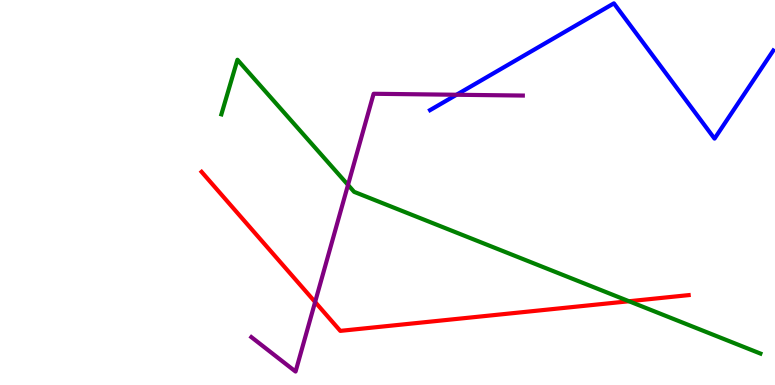[{'lines': ['blue', 'red'], 'intersections': []}, {'lines': ['green', 'red'], 'intersections': [{'x': 8.12, 'y': 2.18}]}, {'lines': ['purple', 'red'], 'intersections': [{'x': 4.07, 'y': 2.16}]}, {'lines': ['blue', 'green'], 'intersections': []}, {'lines': ['blue', 'purple'], 'intersections': [{'x': 5.89, 'y': 7.54}]}, {'lines': ['green', 'purple'], 'intersections': [{'x': 4.49, 'y': 5.2}]}]